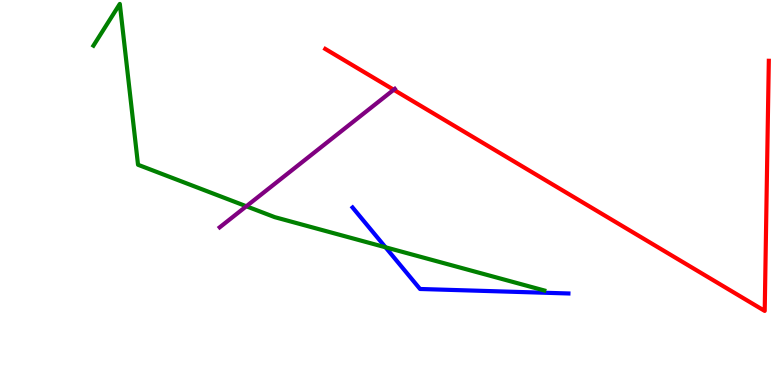[{'lines': ['blue', 'red'], 'intersections': []}, {'lines': ['green', 'red'], 'intersections': []}, {'lines': ['purple', 'red'], 'intersections': [{'x': 5.08, 'y': 7.67}]}, {'lines': ['blue', 'green'], 'intersections': [{'x': 4.97, 'y': 3.58}]}, {'lines': ['blue', 'purple'], 'intersections': []}, {'lines': ['green', 'purple'], 'intersections': [{'x': 3.18, 'y': 4.64}]}]